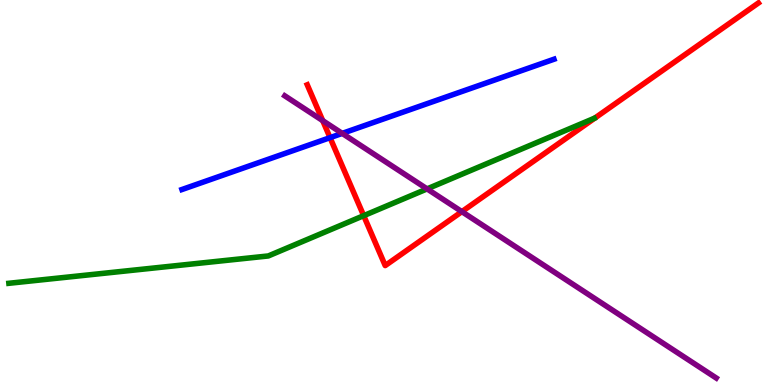[{'lines': ['blue', 'red'], 'intersections': [{'x': 4.26, 'y': 6.42}]}, {'lines': ['green', 'red'], 'intersections': [{'x': 4.69, 'y': 4.4}]}, {'lines': ['purple', 'red'], 'intersections': [{'x': 4.16, 'y': 6.87}, {'x': 5.96, 'y': 4.5}]}, {'lines': ['blue', 'green'], 'intersections': []}, {'lines': ['blue', 'purple'], 'intersections': [{'x': 4.42, 'y': 6.54}]}, {'lines': ['green', 'purple'], 'intersections': [{'x': 5.51, 'y': 5.09}]}]